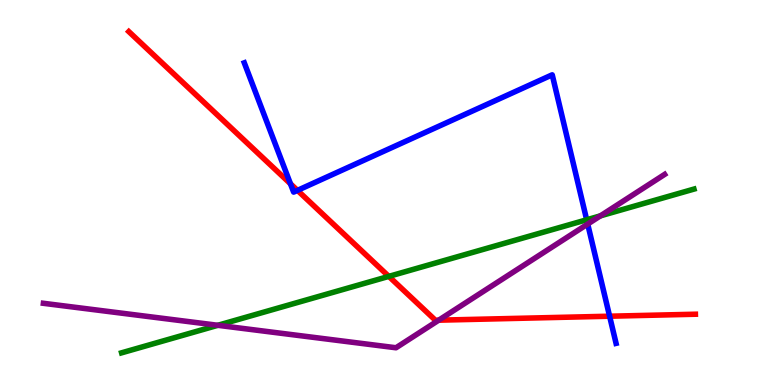[{'lines': ['blue', 'red'], 'intersections': [{'x': 3.75, 'y': 5.23}, {'x': 3.84, 'y': 5.06}, {'x': 7.87, 'y': 1.79}]}, {'lines': ['green', 'red'], 'intersections': [{'x': 5.02, 'y': 2.82}]}, {'lines': ['purple', 'red'], 'intersections': [{'x': 5.66, 'y': 1.68}]}, {'lines': ['blue', 'green'], 'intersections': [{'x': 7.57, 'y': 4.29}]}, {'lines': ['blue', 'purple'], 'intersections': [{'x': 7.58, 'y': 4.18}]}, {'lines': ['green', 'purple'], 'intersections': [{'x': 2.81, 'y': 1.55}, {'x': 7.75, 'y': 4.39}]}]